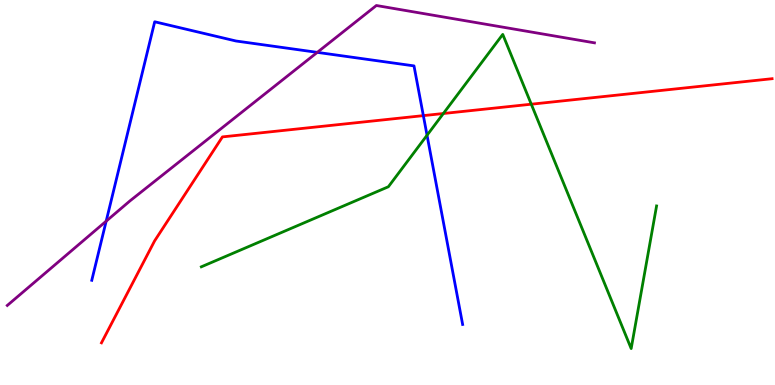[{'lines': ['blue', 'red'], 'intersections': [{'x': 5.46, 'y': 7.0}]}, {'lines': ['green', 'red'], 'intersections': [{'x': 5.72, 'y': 7.05}, {'x': 6.86, 'y': 7.29}]}, {'lines': ['purple', 'red'], 'intersections': []}, {'lines': ['blue', 'green'], 'intersections': [{'x': 5.51, 'y': 6.49}]}, {'lines': ['blue', 'purple'], 'intersections': [{'x': 1.37, 'y': 4.26}, {'x': 4.09, 'y': 8.64}]}, {'lines': ['green', 'purple'], 'intersections': []}]